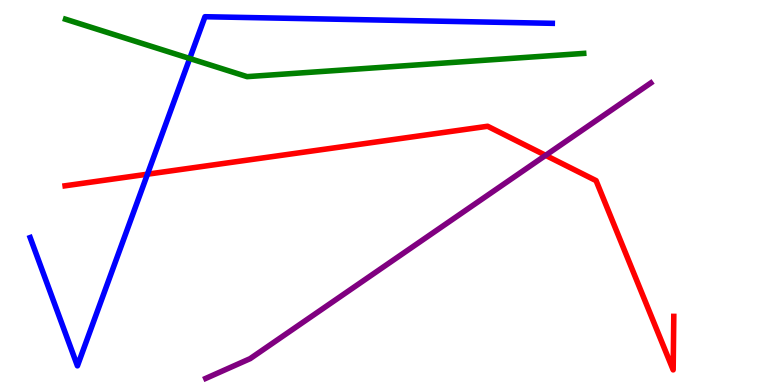[{'lines': ['blue', 'red'], 'intersections': [{'x': 1.9, 'y': 5.48}]}, {'lines': ['green', 'red'], 'intersections': []}, {'lines': ['purple', 'red'], 'intersections': [{'x': 7.04, 'y': 5.97}]}, {'lines': ['blue', 'green'], 'intersections': [{'x': 2.45, 'y': 8.48}]}, {'lines': ['blue', 'purple'], 'intersections': []}, {'lines': ['green', 'purple'], 'intersections': []}]